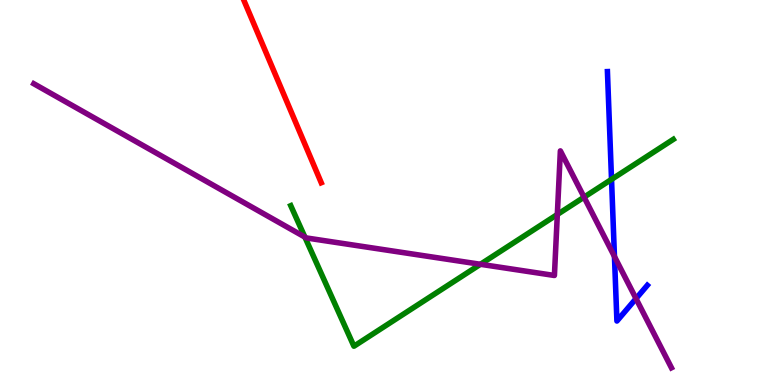[{'lines': ['blue', 'red'], 'intersections': []}, {'lines': ['green', 'red'], 'intersections': []}, {'lines': ['purple', 'red'], 'intersections': []}, {'lines': ['blue', 'green'], 'intersections': [{'x': 7.89, 'y': 5.34}]}, {'lines': ['blue', 'purple'], 'intersections': [{'x': 7.93, 'y': 3.34}, {'x': 8.21, 'y': 2.24}]}, {'lines': ['green', 'purple'], 'intersections': [{'x': 3.93, 'y': 3.84}, {'x': 6.2, 'y': 3.14}, {'x': 7.19, 'y': 4.43}, {'x': 7.54, 'y': 4.88}]}]